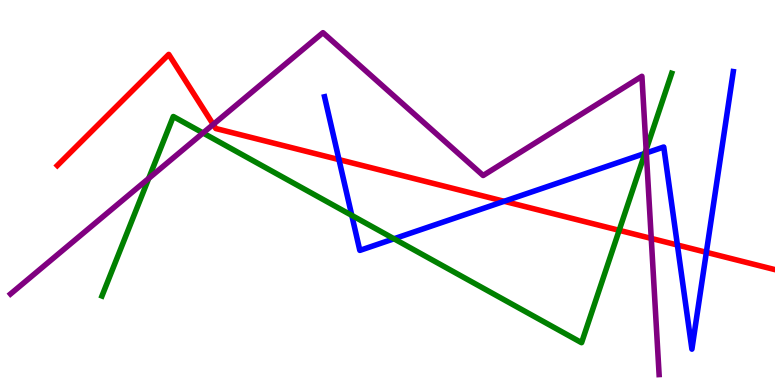[{'lines': ['blue', 'red'], 'intersections': [{'x': 4.37, 'y': 5.85}, {'x': 6.51, 'y': 4.77}, {'x': 8.74, 'y': 3.64}, {'x': 9.11, 'y': 3.45}]}, {'lines': ['green', 'red'], 'intersections': [{'x': 7.99, 'y': 4.02}]}, {'lines': ['purple', 'red'], 'intersections': [{'x': 2.75, 'y': 6.77}, {'x': 8.4, 'y': 3.81}]}, {'lines': ['blue', 'green'], 'intersections': [{'x': 4.54, 'y': 4.41}, {'x': 5.08, 'y': 3.8}, {'x': 8.32, 'y': 6.02}]}, {'lines': ['blue', 'purple'], 'intersections': [{'x': 8.34, 'y': 6.03}]}, {'lines': ['green', 'purple'], 'intersections': [{'x': 1.92, 'y': 5.37}, {'x': 2.62, 'y': 6.55}, {'x': 8.34, 'y': 6.11}]}]